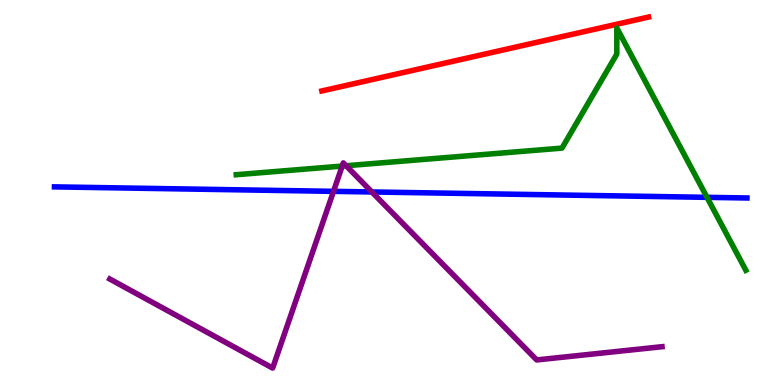[{'lines': ['blue', 'red'], 'intersections': []}, {'lines': ['green', 'red'], 'intersections': []}, {'lines': ['purple', 'red'], 'intersections': []}, {'lines': ['blue', 'green'], 'intersections': [{'x': 9.12, 'y': 4.87}]}, {'lines': ['blue', 'purple'], 'intersections': [{'x': 4.3, 'y': 5.03}, {'x': 4.8, 'y': 5.01}]}, {'lines': ['green', 'purple'], 'intersections': [{'x': 4.42, 'y': 5.69}, {'x': 4.47, 'y': 5.69}]}]